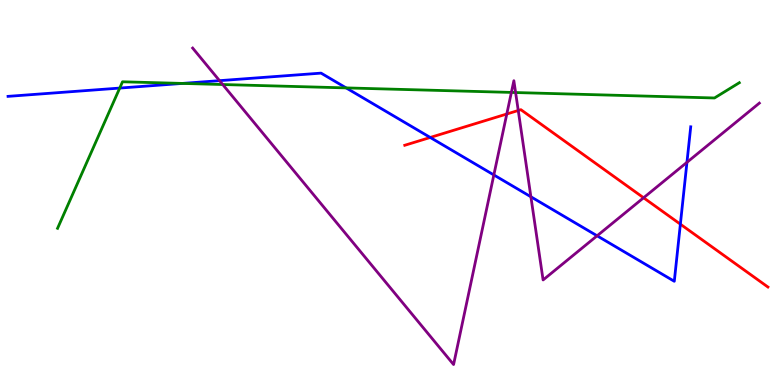[{'lines': ['blue', 'red'], 'intersections': [{'x': 5.55, 'y': 6.43}, {'x': 8.78, 'y': 4.18}]}, {'lines': ['green', 'red'], 'intersections': []}, {'lines': ['purple', 'red'], 'intersections': [{'x': 6.54, 'y': 7.04}, {'x': 6.69, 'y': 7.13}, {'x': 8.3, 'y': 4.86}]}, {'lines': ['blue', 'green'], 'intersections': [{'x': 1.54, 'y': 7.71}, {'x': 2.35, 'y': 7.83}, {'x': 4.47, 'y': 7.72}]}, {'lines': ['blue', 'purple'], 'intersections': [{'x': 2.83, 'y': 7.9}, {'x': 6.37, 'y': 5.46}, {'x': 6.85, 'y': 4.89}, {'x': 7.7, 'y': 3.88}, {'x': 8.86, 'y': 5.78}]}, {'lines': ['green', 'purple'], 'intersections': [{'x': 2.87, 'y': 7.8}, {'x': 6.6, 'y': 7.6}, {'x': 6.65, 'y': 7.6}]}]